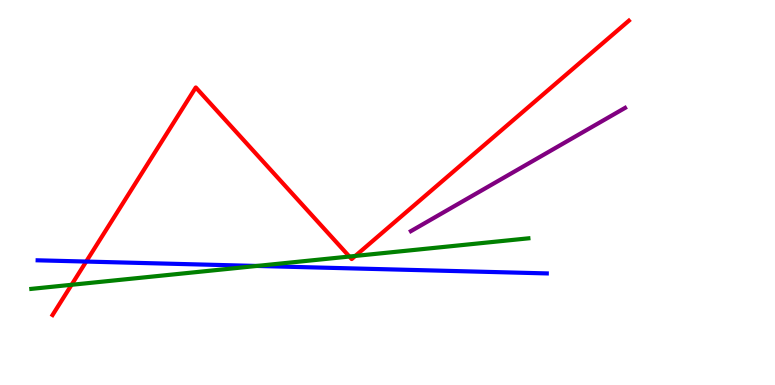[{'lines': ['blue', 'red'], 'intersections': [{'x': 1.11, 'y': 3.21}]}, {'lines': ['green', 'red'], 'intersections': [{'x': 0.924, 'y': 2.6}, {'x': 4.51, 'y': 3.34}, {'x': 4.58, 'y': 3.35}]}, {'lines': ['purple', 'red'], 'intersections': []}, {'lines': ['blue', 'green'], 'intersections': [{'x': 3.31, 'y': 3.09}]}, {'lines': ['blue', 'purple'], 'intersections': []}, {'lines': ['green', 'purple'], 'intersections': []}]